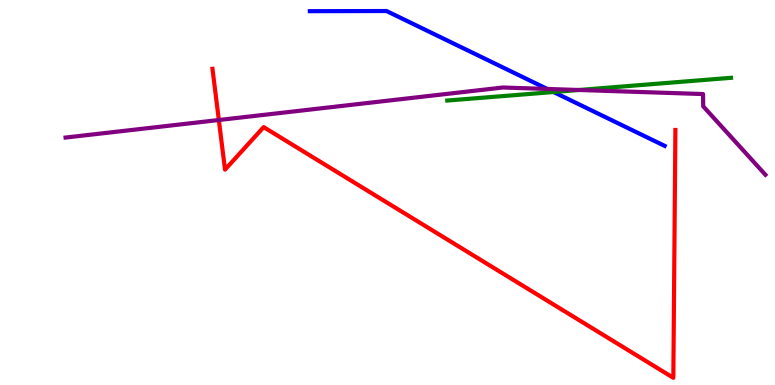[{'lines': ['blue', 'red'], 'intersections': []}, {'lines': ['green', 'red'], 'intersections': []}, {'lines': ['purple', 'red'], 'intersections': [{'x': 2.82, 'y': 6.88}]}, {'lines': ['blue', 'green'], 'intersections': [{'x': 7.14, 'y': 7.61}]}, {'lines': ['blue', 'purple'], 'intersections': [{'x': 7.06, 'y': 7.69}]}, {'lines': ['green', 'purple'], 'intersections': [{'x': 7.47, 'y': 7.66}]}]